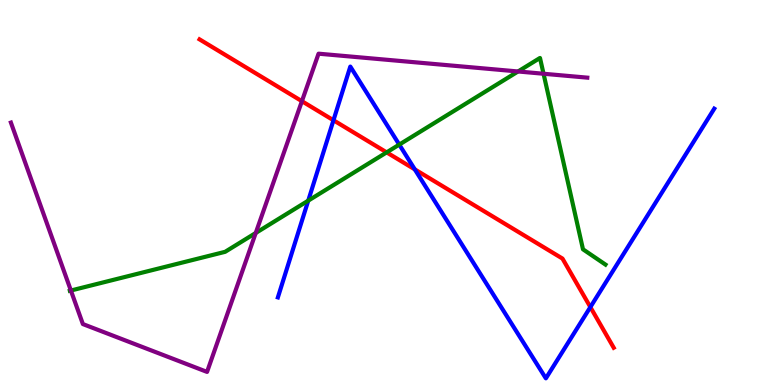[{'lines': ['blue', 'red'], 'intersections': [{'x': 4.3, 'y': 6.88}, {'x': 5.35, 'y': 5.6}, {'x': 7.62, 'y': 2.02}]}, {'lines': ['green', 'red'], 'intersections': [{'x': 4.99, 'y': 6.04}]}, {'lines': ['purple', 'red'], 'intersections': [{'x': 3.9, 'y': 7.37}]}, {'lines': ['blue', 'green'], 'intersections': [{'x': 3.98, 'y': 4.79}, {'x': 5.15, 'y': 6.24}]}, {'lines': ['blue', 'purple'], 'intersections': []}, {'lines': ['green', 'purple'], 'intersections': [{'x': 0.915, 'y': 2.45}, {'x': 3.3, 'y': 3.95}, {'x': 6.68, 'y': 8.14}, {'x': 7.01, 'y': 8.08}]}]